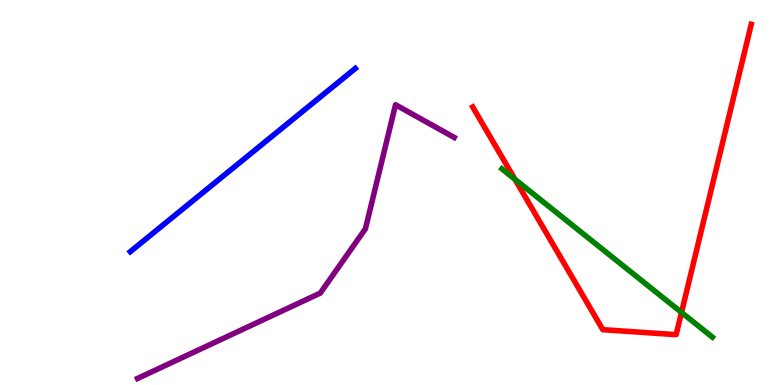[{'lines': ['blue', 'red'], 'intersections': []}, {'lines': ['green', 'red'], 'intersections': [{'x': 6.64, 'y': 5.34}, {'x': 8.79, 'y': 1.88}]}, {'lines': ['purple', 'red'], 'intersections': []}, {'lines': ['blue', 'green'], 'intersections': []}, {'lines': ['blue', 'purple'], 'intersections': []}, {'lines': ['green', 'purple'], 'intersections': []}]